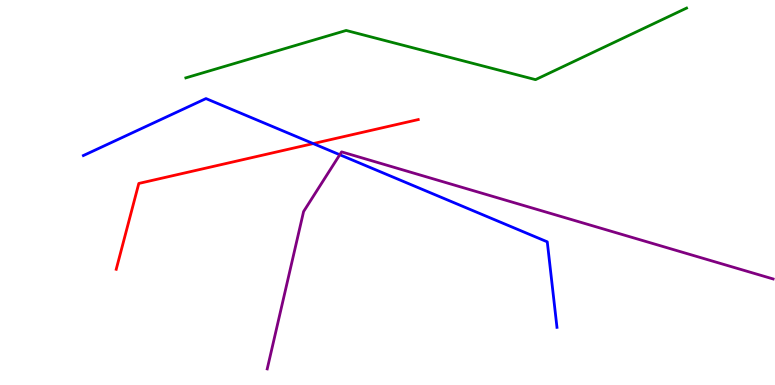[{'lines': ['blue', 'red'], 'intersections': [{'x': 4.04, 'y': 6.27}]}, {'lines': ['green', 'red'], 'intersections': []}, {'lines': ['purple', 'red'], 'intersections': []}, {'lines': ['blue', 'green'], 'intersections': []}, {'lines': ['blue', 'purple'], 'intersections': [{'x': 4.38, 'y': 5.98}]}, {'lines': ['green', 'purple'], 'intersections': []}]